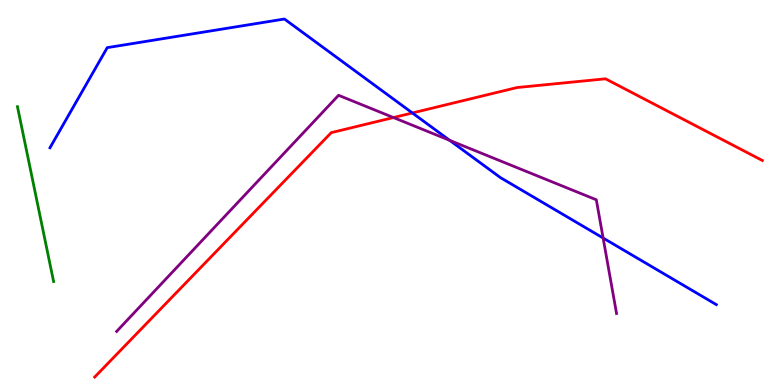[{'lines': ['blue', 'red'], 'intersections': [{'x': 5.32, 'y': 7.07}]}, {'lines': ['green', 'red'], 'intersections': []}, {'lines': ['purple', 'red'], 'intersections': [{'x': 5.08, 'y': 6.95}]}, {'lines': ['blue', 'green'], 'intersections': []}, {'lines': ['blue', 'purple'], 'intersections': [{'x': 5.8, 'y': 6.35}, {'x': 7.78, 'y': 3.82}]}, {'lines': ['green', 'purple'], 'intersections': []}]